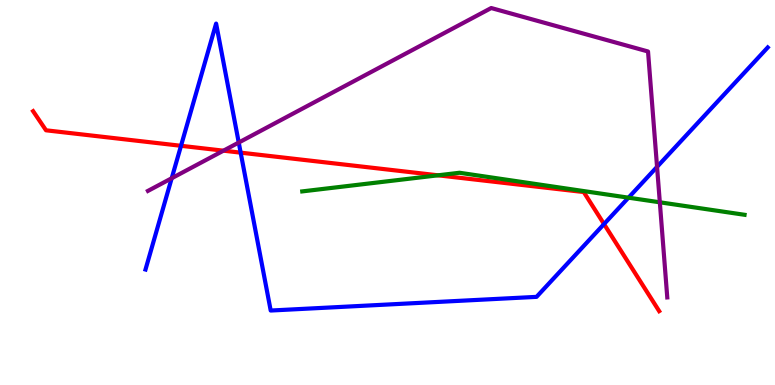[{'lines': ['blue', 'red'], 'intersections': [{'x': 2.34, 'y': 6.21}, {'x': 3.11, 'y': 6.04}, {'x': 7.79, 'y': 4.18}]}, {'lines': ['green', 'red'], 'intersections': [{'x': 5.65, 'y': 5.45}]}, {'lines': ['purple', 'red'], 'intersections': [{'x': 2.88, 'y': 6.09}]}, {'lines': ['blue', 'green'], 'intersections': [{'x': 8.11, 'y': 4.87}]}, {'lines': ['blue', 'purple'], 'intersections': [{'x': 2.22, 'y': 5.37}, {'x': 3.08, 'y': 6.3}, {'x': 8.48, 'y': 5.67}]}, {'lines': ['green', 'purple'], 'intersections': [{'x': 8.51, 'y': 4.75}]}]